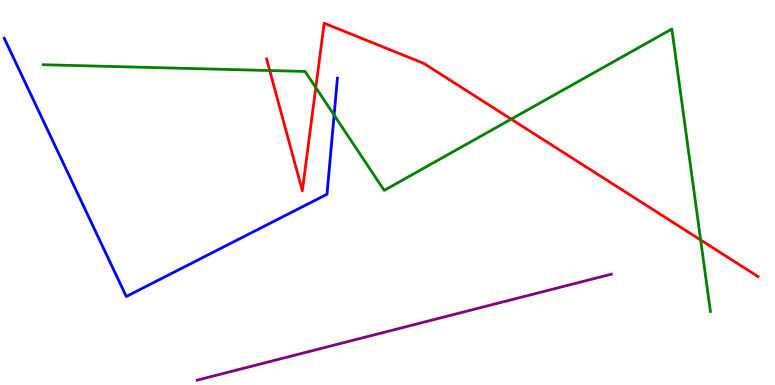[{'lines': ['blue', 'red'], 'intersections': []}, {'lines': ['green', 'red'], 'intersections': [{'x': 3.48, 'y': 8.17}, {'x': 4.07, 'y': 7.73}, {'x': 6.6, 'y': 6.91}, {'x': 9.04, 'y': 3.77}]}, {'lines': ['purple', 'red'], 'intersections': []}, {'lines': ['blue', 'green'], 'intersections': [{'x': 4.31, 'y': 7.01}]}, {'lines': ['blue', 'purple'], 'intersections': []}, {'lines': ['green', 'purple'], 'intersections': []}]